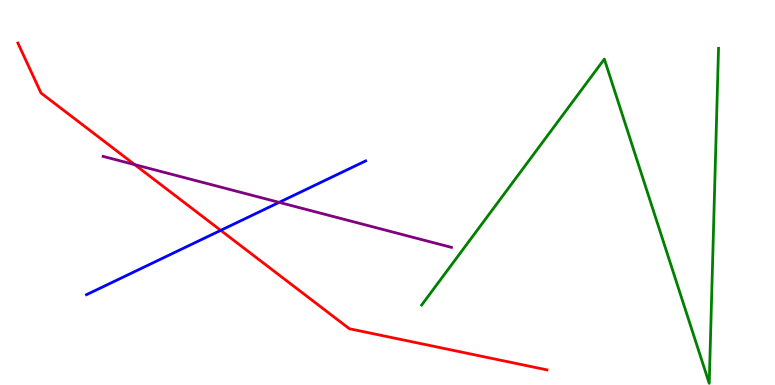[{'lines': ['blue', 'red'], 'intersections': [{'x': 2.85, 'y': 4.02}]}, {'lines': ['green', 'red'], 'intersections': []}, {'lines': ['purple', 'red'], 'intersections': [{'x': 1.74, 'y': 5.72}]}, {'lines': ['blue', 'green'], 'intersections': []}, {'lines': ['blue', 'purple'], 'intersections': [{'x': 3.6, 'y': 4.74}]}, {'lines': ['green', 'purple'], 'intersections': []}]